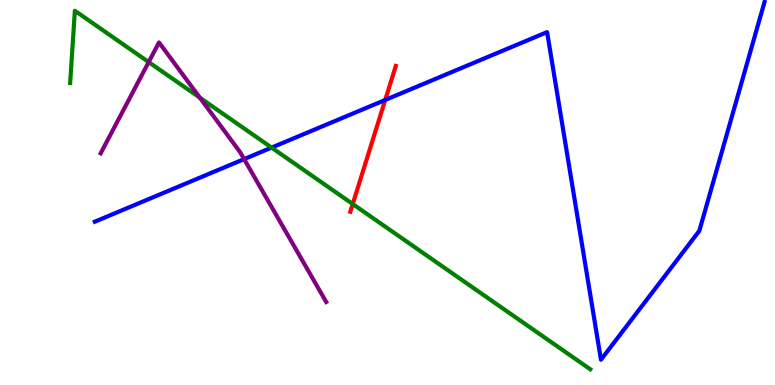[{'lines': ['blue', 'red'], 'intersections': [{'x': 4.97, 'y': 7.4}]}, {'lines': ['green', 'red'], 'intersections': [{'x': 4.55, 'y': 4.7}]}, {'lines': ['purple', 'red'], 'intersections': []}, {'lines': ['blue', 'green'], 'intersections': [{'x': 3.5, 'y': 6.17}]}, {'lines': ['blue', 'purple'], 'intersections': [{'x': 3.15, 'y': 5.87}]}, {'lines': ['green', 'purple'], 'intersections': [{'x': 1.92, 'y': 8.39}, {'x': 2.58, 'y': 7.46}]}]